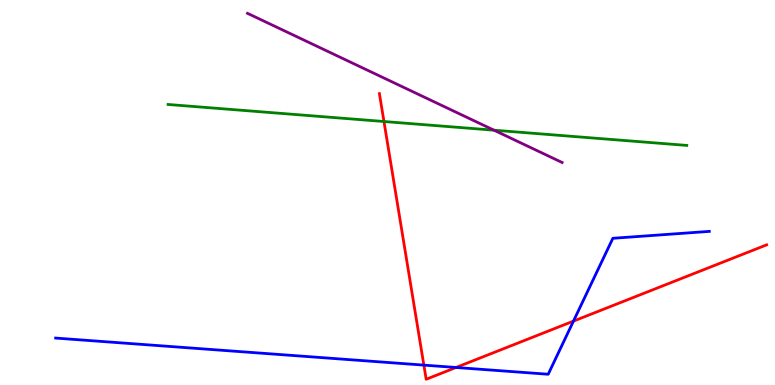[{'lines': ['blue', 'red'], 'intersections': [{'x': 5.47, 'y': 0.516}, {'x': 5.88, 'y': 0.455}, {'x': 7.4, 'y': 1.66}]}, {'lines': ['green', 'red'], 'intersections': [{'x': 4.95, 'y': 6.84}]}, {'lines': ['purple', 'red'], 'intersections': []}, {'lines': ['blue', 'green'], 'intersections': []}, {'lines': ['blue', 'purple'], 'intersections': []}, {'lines': ['green', 'purple'], 'intersections': [{'x': 6.37, 'y': 6.62}]}]